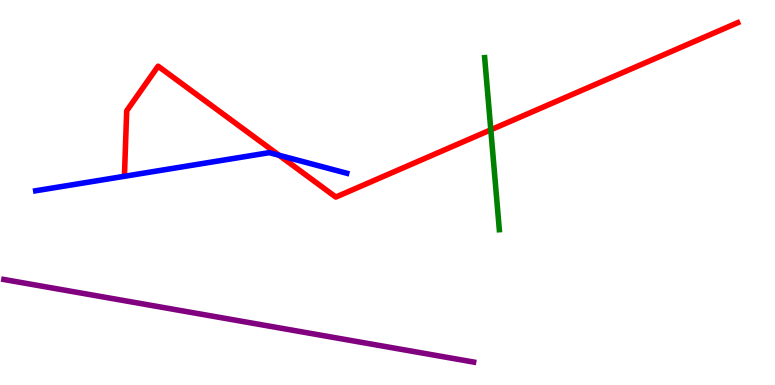[{'lines': ['blue', 'red'], 'intersections': [{'x': 3.6, 'y': 5.97}]}, {'lines': ['green', 'red'], 'intersections': [{'x': 6.33, 'y': 6.63}]}, {'lines': ['purple', 'red'], 'intersections': []}, {'lines': ['blue', 'green'], 'intersections': []}, {'lines': ['blue', 'purple'], 'intersections': []}, {'lines': ['green', 'purple'], 'intersections': []}]